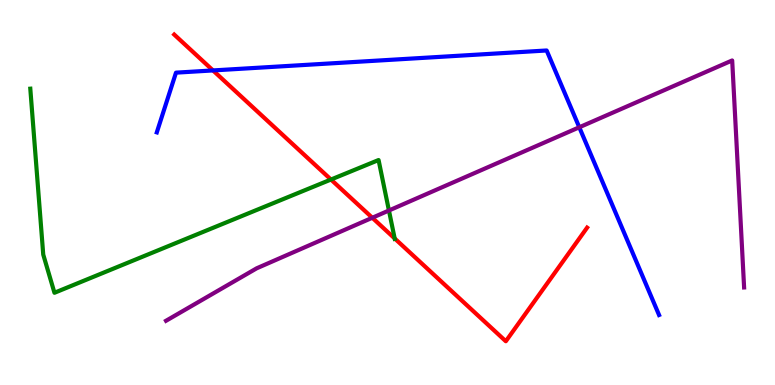[{'lines': ['blue', 'red'], 'intersections': [{'x': 2.75, 'y': 8.17}]}, {'lines': ['green', 'red'], 'intersections': [{'x': 4.27, 'y': 5.34}, {'x': 5.09, 'y': 3.81}]}, {'lines': ['purple', 'red'], 'intersections': [{'x': 4.8, 'y': 4.34}]}, {'lines': ['blue', 'green'], 'intersections': []}, {'lines': ['blue', 'purple'], 'intersections': [{'x': 7.47, 'y': 6.69}]}, {'lines': ['green', 'purple'], 'intersections': [{'x': 5.02, 'y': 4.53}]}]